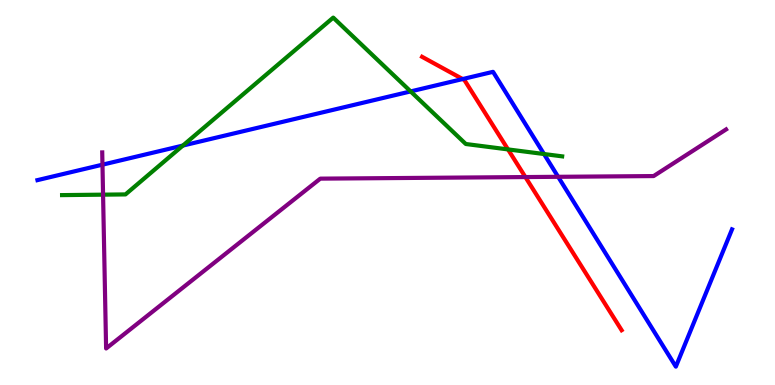[{'lines': ['blue', 'red'], 'intersections': [{'x': 5.97, 'y': 7.95}]}, {'lines': ['green', 'red'], 'intersections': [{'x': 6.56, 'y': 6.12}]}, {'lines': ['purple', 'red'], 'intersections': [{'x': 6.78, 'y': 5.4}]}, {'lines': ['blue', 'green'], 'intersections': [{'x': 2.36, 'y': 6.22}, {'x': 5.3, 'y': 7.63}, {'x': 7.02, 'y': 6.0}]}, {'lines': ['blue', 'purple'], 'intersections': [{'x': 1.32, 'y': 5.72}, {'x': 7.2, 'y': 5.41}]}, {'lines': ['green', 'purple'], 'intersections': [{'x': 1.33, 'y': 4.94}]}]